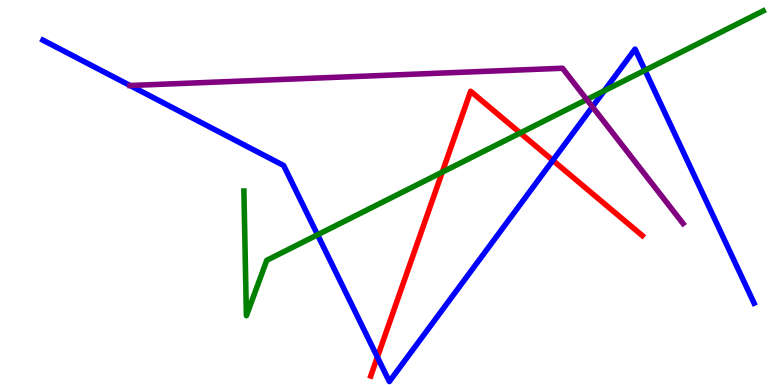[{'lines': ['blue', 'red'], 'intersections': [{'x': 4.87, 'y': 0.725}, {'x': 7.13, 'y': 5.83}]}, {'lines': ['green', 'red'], 'intersections': [{'x': 5.71, 'y': 5.53}, {'x': 6.71, 'y': 6.55}]}, {'lines': ['purple', 'red'], 'intersections': []}, {'lines': ['blue', 'green'], 'intersections': [{'x': 4.1, 'y': 3.9}, {'x': 7.8, 'y': 7.64}, {'x': 8.32, 'y': 8.17}]}, {'lines': ['blue', 'purple'], 'intersections': [{'x': 1.68, 'y': 7.78}, {'x': 7.64, 'y': 7.23}]}, {'lines': ['green', 'purple'], 'intersections': [{'x': 7.57, 'y': 7.41}]}]